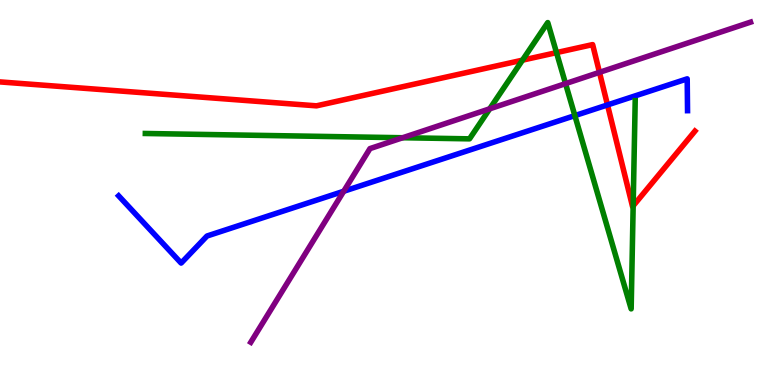[{'lines': ['blue', 'red'], 'intersections': [{'x': 7.84, 'y': 7.27}]}, {'lines': ['green', 'red'], 'intersections': [{'x': 6.74, 'y': 8.44}, {'x': 7.18, 'y': 8.63}, {'x': 8.17, 'y': 4.65}]}, {'lines': ['purple', 'red'], 'intersections': [{'x': 7.74, 'y': 8.12}]}, {'lines': ['blue', 'green'], 'intersections': [{'x': 7.42, 'y': 7.0}]}, {'lines': ['blue', 'purple'], 'intersections': [{'x': 4.44, 'y': 5.03}]}, {'lines': ['green', 'purple'], 'intersections': [{'x': 5.2, 'y': 6.42}, {'x': 6.32, 'y': 7.17}, {'x': 7.3, 'y': 7.83}]}]